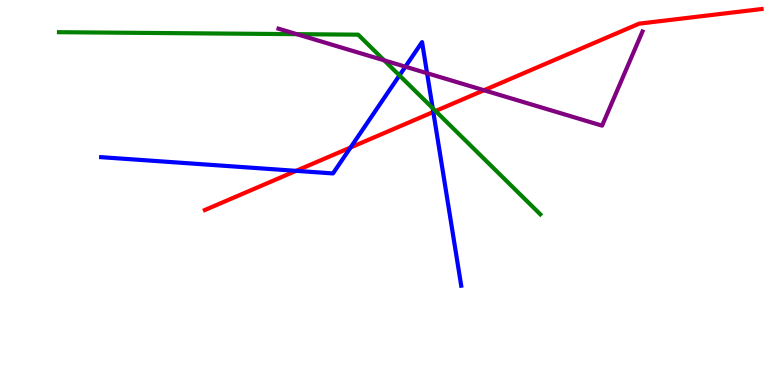[{'lines': ['blue', 'red'], 'intersections': [{'x': 3.82, 'y': 5.56}, {'x': 4.52, 'y': 6.17}, {'x': 5.59, 'y': 7.09}]}, {'lines': ['green', 'red'], 'intersections': [{'x': 5.62, 'y': 7.12}]}, {'lines': ['purple', 'red'], 'intersections': [{'x': 6.24, 'y': 7.66}]}, {'lines': ['blue', 'green'], 'intersections': [{'x': 5.15, 'y': 8.04}, {'x': 5.58, 'y': 7.19}]}, {'lines': ['blue', 'purple'], 'intersections': [{'x': 5.23, 'y': 8.27}, {'x': 5.51, 'y': 8.1}]}, {'lines': ['green', 'purple'], 'intersections': [{'x': 3.83, 'y': 9.11}, {'x': 4.96, 'y': 8.43}]}]